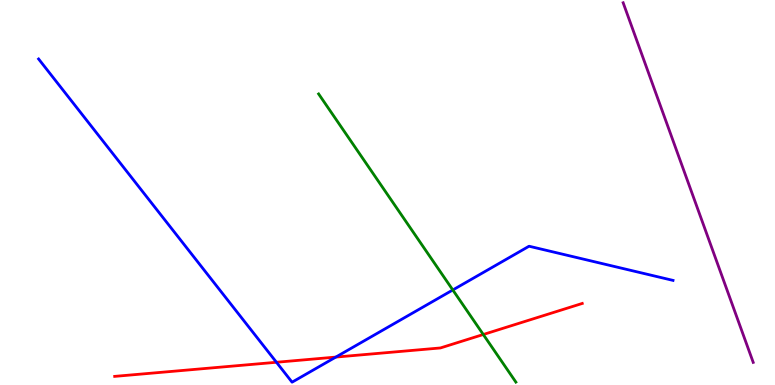[{'lines': ['blue', 'red'], 'intersections': [{'x': 3.57, 'y': 0.591}, {'x': 4.33, 'y': 0.725}]}, {'lines': ['green', 'red'], 'intersections': [{'x': 6.24, 'y': 1.31}]}, {'lines': ['purple', 'red'], 'intersections': []}, {'lines': ['blue', 'green'], 'intersections': [{'x': 5.84, 'y': 2.47}]}, {'lines': ['blue', 'purple'], 'intersections': []}, {'lines': ['green', 'purple'], 'intersections': []}]